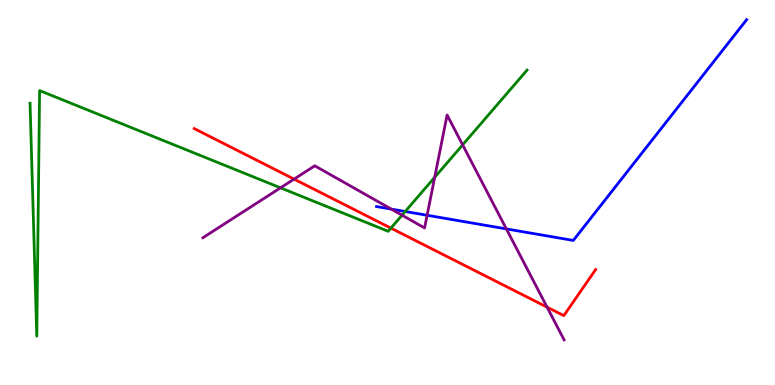[{'lines': ['blue', 'red'], 'intersections': []}, {'lines': ['green', 'red'], 'intersections': [{'x': 5.04, 'y': 4.07}]}, {'lines': ['purple', 'red'], 'intersections': [{'x': 3.79, 'y': 5.35}, {'x': 7.06, 'y': 2.02}]}, {'lines': ['blue', 'green'], 'intersections': [{'x': 5.23, 'y': 4.51}]}, {'lines': ['blue', 'purple'], 'intersections': [{'x': 5.05, 'y': 4.57}, {'x': 5.51, 'y': 4.41}, {'x': 6.53, 'y': 4.05}]}, {'lines': ['green', 'purple'], 'intersections': [{'x': 3.62, 'y': 5.12}, {'x': 5.19, 'y': 4.41}, {'x': 5.61, 'y': 5.39}, {'x': 5.97, 'y': 6.24}]}]